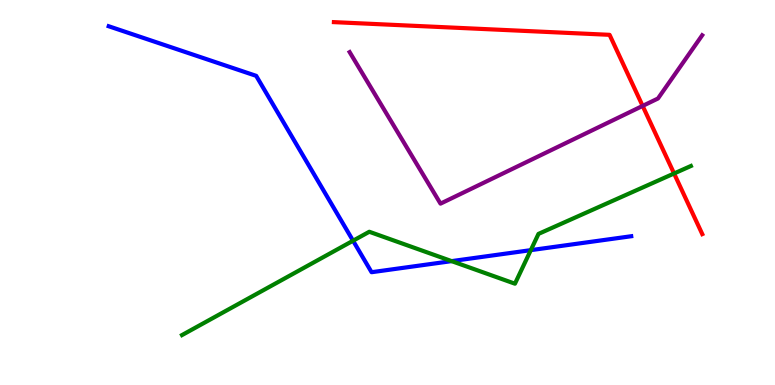[{'lines': ['blue', 'red'], 'intersections': []}, {'lines': ['green', 'red'], 'intersections': [{'x': 8.7, 'y': 5.49}]}, {'lines': ['purple', 'red'], 'intersections': [{'x': 8.29, 'y': 7.25}]}, {'lines': ['blue', 'green'], 'intersections': [{'x': 4.56, 'y': 3.75}, {'x': 5.83, 'y': 3.22}, {'x': 6.85, 'y': 3.5}]}, {'lines': ['blue', 'purple'], 'intersections': []}, {'lines': ['green', 'purple'], 'intersections': []}]